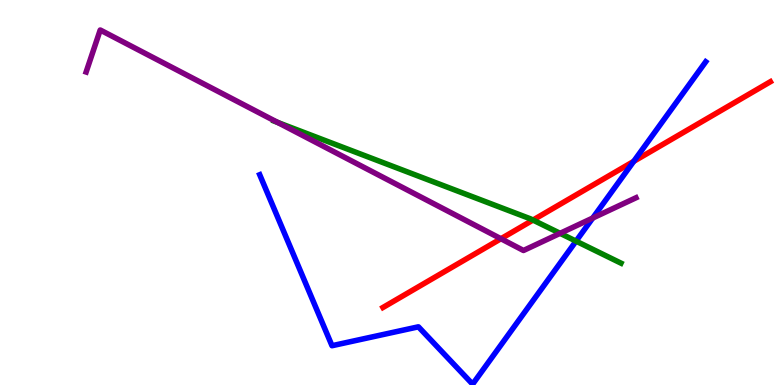[{'lines': ['blue', 'red'], 'intersections': [{'x': 8.18, 'y': 5.81}]}, {'lines': ['green', 'red'], 'intersections': [{'x': 6.88, 'y': 4.28}]}, {'lines': ['purple', 'red'], 'intersections': [{'x': 6.46, 'y': 3.8}]}, {'lines': ['blue', 'green'], 'intersections': [{'x': 7.43, 'y': 3.74}]}, {'lines': ['blue', 'purple'], 'intersections': [{'x': 7.65, 'y': 4.34}]}, {'lines': ['green', 'purple'], 'intersections': [{'x': 3.58, 'y': 6.82}, {'x': 7.23, 'y': 3.94}]}]